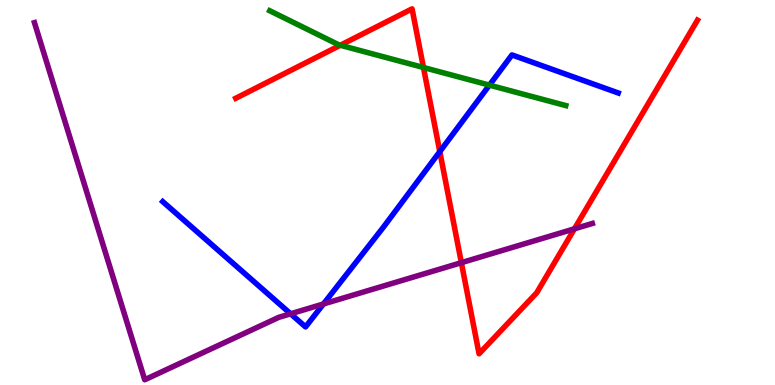[{'lines': ['blue', 'red'], 'intersections': [{'x': 5.67, 'y': 6.06}]}, {'lines': ['green', 'red'], 'intersections': [{'x': 4.39, 'y': 8.82}, {'x': 5.46, 'y': 8.25}]}, {'lines': ['purple', 'red'], 'intersections': [{'x': 5.95, 'y': 3.18}, {'x': 7.41, 'y': 4.06}]}, {'lines': ['blue', 'green'], 'intersections': [{'x': 6.32, 'y': 7.79}]}, {'lines': ['blue', 'purple'], 'intersections': [{'x': 3.75, 'y': 1.85}, {'x': 4.17, 'y': 2.1}]}, {'lines': ['green', 'purple'], 'intersections': []}]